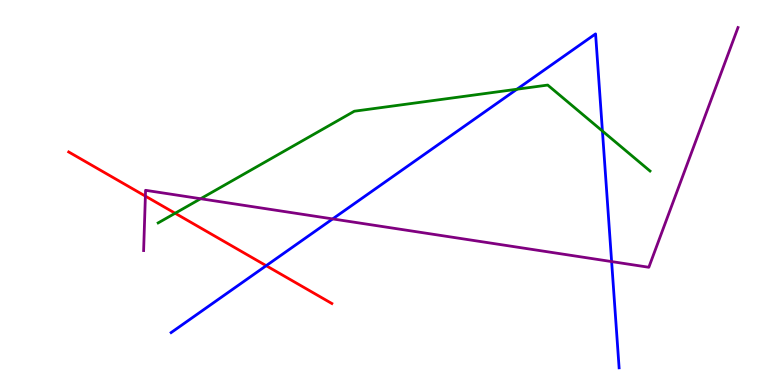[{'lines': ['blue', 'red'], 'intersections': [{'x': 3.43, 'y': 3.1}]}, {'lines': ['green', 'red'], 'intersections': [{'x': 2.26, 'y': 4.46}]}, {'lines': ['purple', 'red'], 'intersections': [{'x': 1.88, 'y': 4.91}]}, {'lines': ['blue', 'green'], 'intersections': [{'x': 6.67, 'y': 7.68}, {'x': 7.77, 'y': 6.6}]}, {'lines': ['blue', 'purple'], 'intersections': [{'x': 4.29, 'y': 4.31}, {'x': 7.89, 'y': 3.21}]}, {'lines': ['green', 'purple'], 'intersections': [{'x': 2.59, 'y': 4.84}]}]